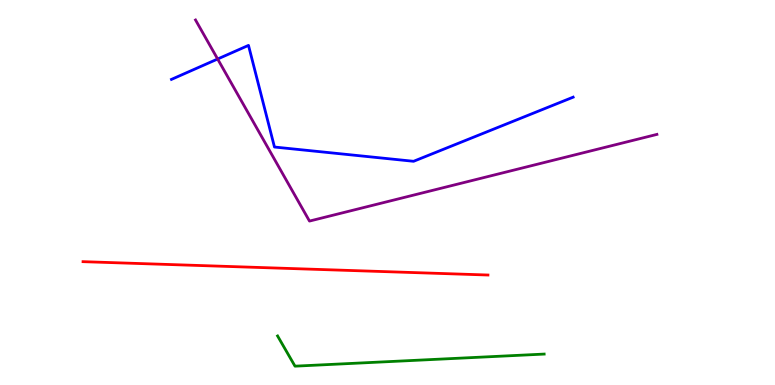[{'lines': ['blue', 'red'], 'intersections': []}, {'lines': ['green', 'red'], 'intersections': []}, {'lines': ['purple', 'red'], 'intersections': []}, {'lines': ['blue', 'green'], 'intersections': []}, {'lines': ['blue', 'purple'], 'intersections': [{'x': 2.81, 'y': 8.47}]}, {'lines': ['green', 'purple'], 'intersections': []}]